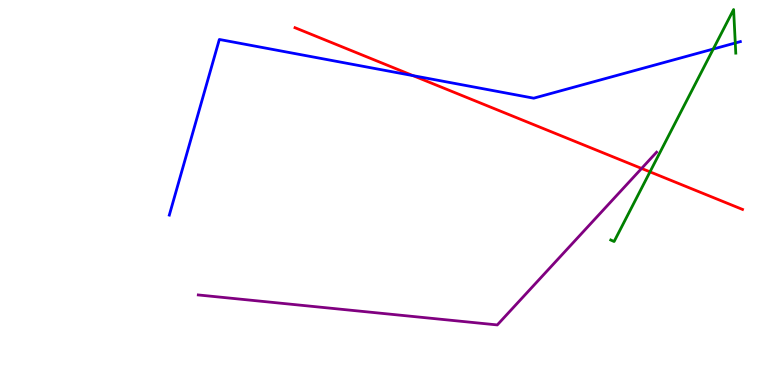[{'lines': ['blue', 'red'], 'intersections': [{'x': 5.33, 'y': 8.04}]}, {'lines': ['green', 'red'], 'intersections': [{'x': 8.39, 'y': 5.54}]}, {'lines': ['purple', 'red'], 'intersections': [{'x': 8.28, 'y': 5.62}]}, {'lines': ['blue', 'green'], 'intersections': [{'x': 9.2, 'y': 8.73}, {'x': 9.49, 'y': 8.88}]}, {'lines': ['blue', 'purple'], 'intersections': []}, {'lines': ['green', 'purple'], 'intersections': []}]